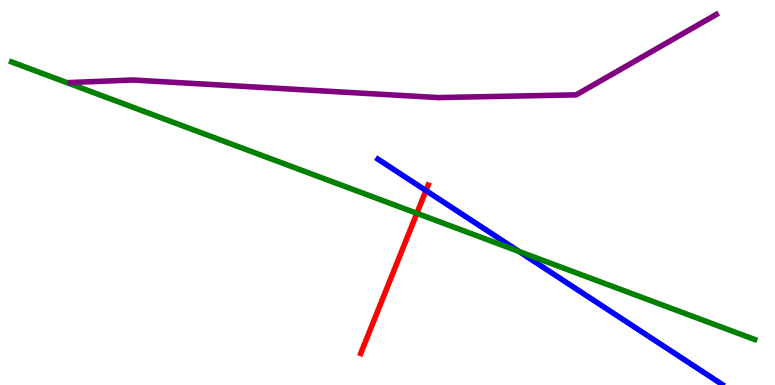[{'lines': ['blue', 'red'], 'intersections': [{'x': 5.5, 'y': 5.05}]}, {'lines': ['green', 'red'], 'intersections': [{'x': 5.38, 'y': 4.46}]}, {'lines': ['purple', 'red'], 'intersections': []}, {'lines': ['blue', 'green'], 'intersections': [{'x': 6.7, 'y': 3.47}]}, {'lines': ['blue', 'purple'], 'intersections': []}, {'lines': ['green', 'purple'], 'intersections': []}]